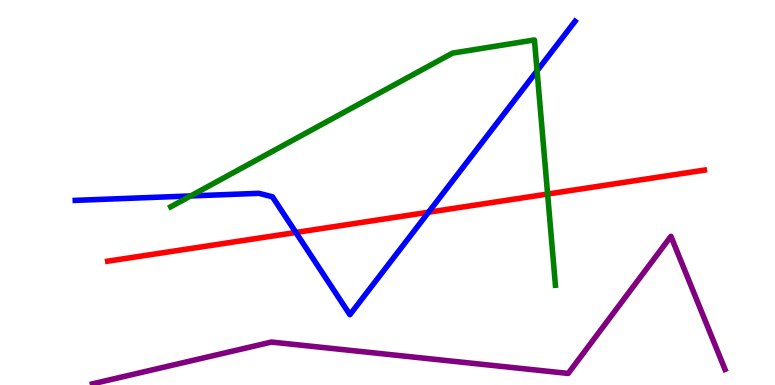[{'lines': ['blue', 'red'], 'intersections': [{'x': 3.82, 'y': 3.96}, {'x': 5.53, 'y': 4.49}]}, {'lines': ['green', 'red'], 'intersections': [{'x': 7.07, 'y': 4.96}]}, {'lines': ['purple', 'red'], 'intersections': []}, {'lines': ['blue', 'green'], 'intersections': [{'x': 2.46, 'y': 4.91}, {'x': 6.93, 'y': 8.16}]}, {'lines': ['blue', 'purple'], 'intersections': []}, {'lines': ['green', 'purple'], 'intersections': []}]